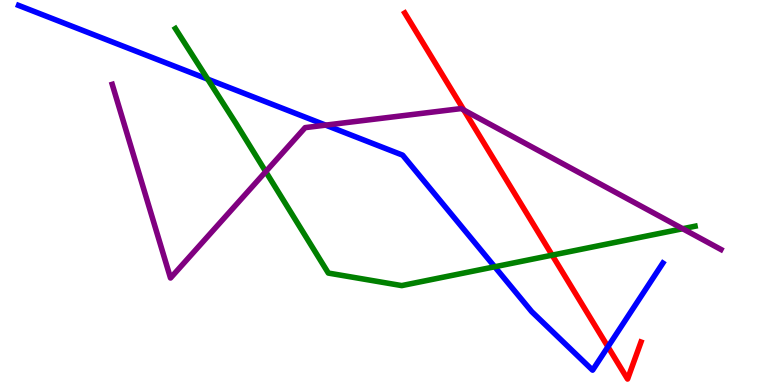[{'lines': ['blue', 'red'], 'intersections': [{'x': 7.84, 'y': 0.992}]}, {'lines': ['green', 'red'], 'intersections': [{'x': 7.12, 'y': 3.37}]}, {'lines': ['purple', 'red'], 'intersections': [{'x': 5.99, 'y': 7.14}]}, {'lines': ['blue', 'green'], 'intersections': [{'x': 2.68, 'y': 7.94}, {'x': 6.38, 'y': 3.07}]}, {'lines': ['blue', 'purple'], 'intersections': [{'x': 4.2, 'y': 6.75}]}, {'lines': ['green', 'purple'], 'intersections': [{'x': 3.43, 'y': 5.54}, {'x': 8.81, 'y': 4.06}]}]